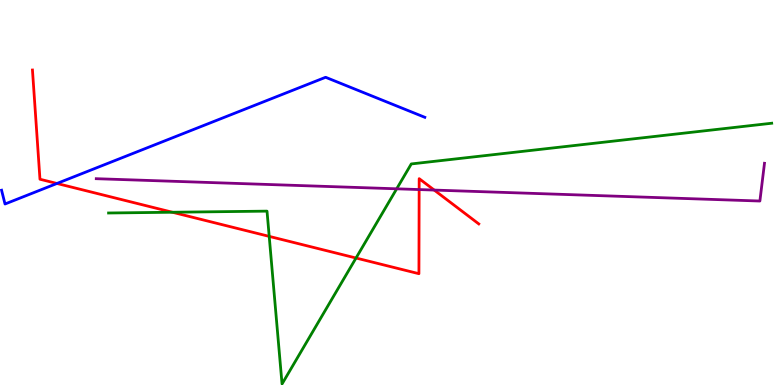[{'lines': ['blue', 'red'], 'intersections': [{'x': 0.735, 'y': 5.23}]}, {'lines': ['green', 'red'], 'intersections': [{'x': 2.22, 'y': 4.49}, {'x': 3.47, 'y': 3.86}, {'x': 4.59, 'y': 3.3}]}, {'lines': ['purple', 'red'], 'intersections': [{'x': 5.41, 'y': 5.08}, {'x': 5.6, 'y': 5.06}]}, {'lines': ['blue', 'green'], 'intersections': []}, {'lines': ['blue', 'purple'], 'intersections': []}, {'lines': ['green', 'purple'], 'intersections': [{'x': 5.12, 'y': 5.1}]}]